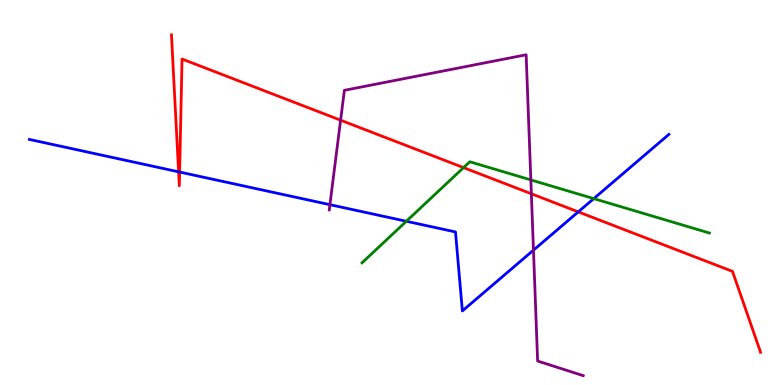[{'lines': ['blue', 'red'], 'intersections': [{'x': 2.3, 'y': 5.54}, {'x': 2.32, 'y': 5.53}, {'x': 7.46, 'y': 4.5}]}, {'lines': ['green', 'red'], 'intersections': [{'x': 5.98, 'y': 5.65}]}, {'lines': ['purple', 'red'], 'intersections': [{'x': 4.39, 'y': 6.88}, {'x': 6.86, 'y': 4.97}]}, {'lines': ['blue', 'green'], 'intersections': [{'x': 5.24, 'y': 4.25}, {'x': 7.66, 'y': 4.84}]}, {'lines': ['blue', 'purple'], 'intersections': [{'x': 4.26, 'y': 4.68}, {'x': 6.88, 'y': 3.5}]}, {'lines': ['green', 'purple'], 'intersections': [{'x': 6.85, 'y': 5.33}]}]